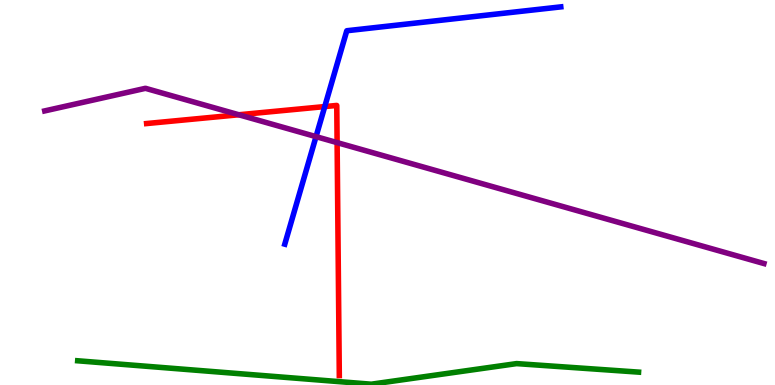[{'lines': ['blue', 'red'], 'intersections': [{'x': 4.19, 'y': 7.23}]}, {'lines': ['green', 'red'], 'intersections': []}, {'lines': ['purple', 'red'], 'intersections': [{'x': 3.08, 'y': 7.02}, {'x': 4.35, 'y': 6.3}]}, {'lines': ['blue', 'green'], 'intersections': []}, {'lines': ['blue', 'purple'], 'intersections': [{'x': 4.08, 'y': 6.45}]}, {'lines': ['green', 'purple'], 'intersections': []}]